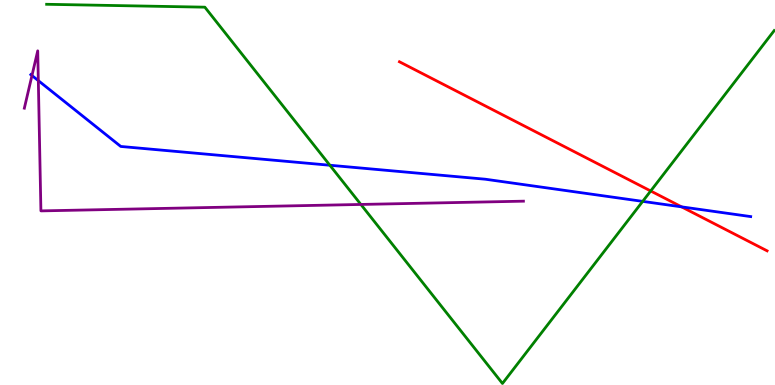[{'lines': ['blue', 'red'], 'intersections': [{'x': 8.79, 'y': 4.63}]}, {'lines': ['green', 'red'], 'intersections': [{'x': 8.4, 'y': 5.04}]}, {'lines': ['purple', 'red'], 'intersections': []}, {'lines': ['blue', 'green'], 'intersections': [{'x': 4.26, 'y': 5.71}, {'x': 8.29, 'y': 4.77}]}, {'lines': ['blue', 'purple'], 'intersections': [{'x': 0.412, 'y': 8.04}, {'x': 0.494, 'y': 7.91}]}, {'lines': ['green', 'purple'], 'intersections': [{'x': 4.66, 'y': 4.69}]}]